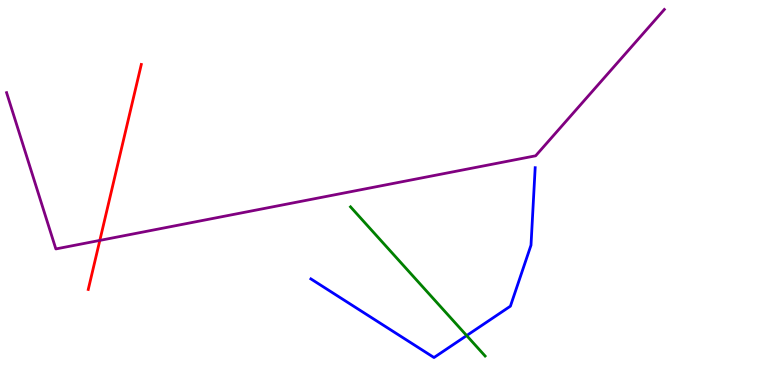[{'lines': ['blue', 'red'], 'intersections': []}, {'lines': ['green', 'red'], 'intersections': []}, {'lines': ['purple', 'red'], 'intersections': [{'x': 1.29, 'y': 3.76}]}, {'lines': ['blue', 'green'], 'intersections': [{'x': 6.02, 'y': 1.28}]}, {'lines': ['blue', 'purple'], 'intersections': []}, {'lines': ['green', 'purple'], 'intersections': []}]